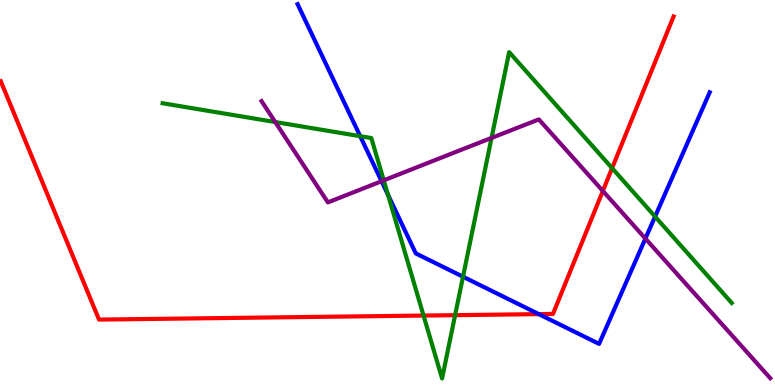[{'lines': ['blue', 'red'], 'intersections': [{'x': 6.95, 'y': 1.84}]}, {'lines': ['green', 'red'], 'intersections': [{'x': 5.47, 'y': 1.8}, {'x': 5.87, 'y': 1.81}, {'x': 7.9, 'y': 5.63}]}, {'lines': ['purple', 'red'], 'intersections': [{'x': 7.78, 'y': 5.04}]}, {'lines': ['blue', 'green'], 'intersections': [{'x': 4.65, 'y': 6.46}, {'x': 5.01, 'y': 4.94}, {'x': 5.97, 'y': 2.81}, {'x': 8.45, 'y': 4.37}]}, {'lines': ['blue', 'purple'], 'intersections': [{'x': 4.92, 'y': 5.29}, {'x': 8.33, 'y': 3.8}]}, {'lines': ['green', 'purple'], 'intersections': [{'x': 3.55, 'y': 6.83}, {'x': 4.95, 'y': 5.32}, {'x': 6.34, 'y': 6.42}]}]